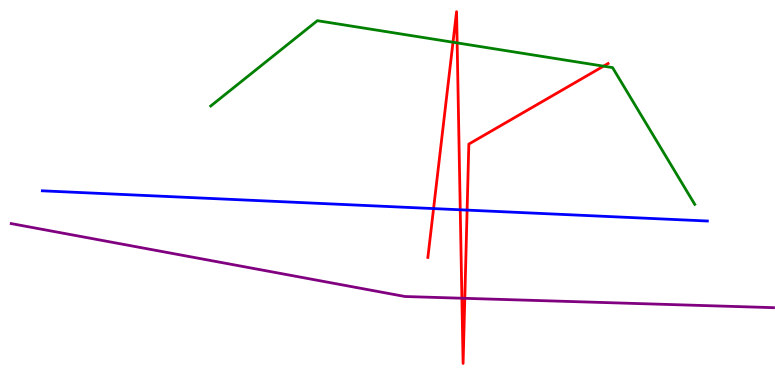[{'lines': ['blue', 'red'], 'intersections': [{'x': 5.59, 'y': 4.58}, {'x': 5.94, 'y': 4.55}, {'x': 6.03, 'y': 4.54}]}, {'lines': ['green', 'red'], 'intersections': [{'x': 5.85, 'y': 8.9}, {'x': 5.9, 'y': 8.89}, {'x': 7.79, 'y': 8.28}]}, {'lines': ['purple', 'red'], 'intersections': [{'x': 5.96, 'y': 2.25}, {'x': 6.0, 'y': 2.25}]}, {'lines': ['blue', 'green'], 'intersections': []}, {'lines': ['blue', 'purple'], 'intersections': []}, {'lines': ['green', 'purple'], 'intersections': []}]